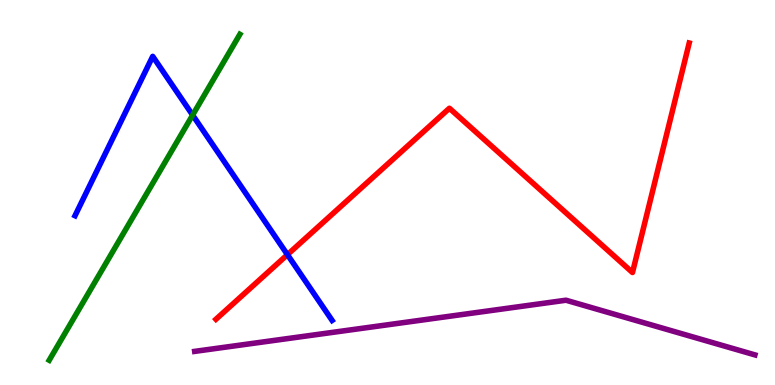[{'lines': ['blue', 'red'], 'intersections': [{'x': 3.71, 'y': 3.39}]}, {'lines': ['green', 'red'], 'intersections': []}, {'lines': ['purple', 'red'], 'intersections': []}, {'lines': ['blue', 'green'], 'intersections': [{'x': 2.49, 'y': 7.01}]}, {'lines': ['blue', 'purple'], 'intersections': []}, {'lines': ['green', 'purple'], 'intersections': []}]